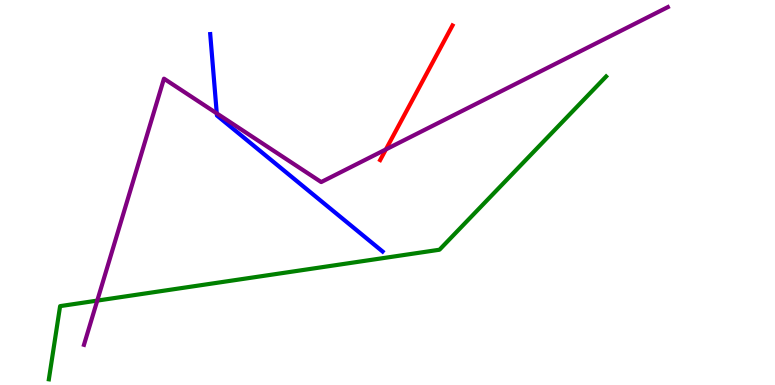[{'lines': ['blue', 'red'], 'intersections': []}, {'lines': ['green', 'red'], 'intersections': []}, {'lines': ['purple', 'red'], 'intersections': [{'x': 4.98, 'y': 6.12}]}, {'lines': ['blue', 'green'], 'intersections': []}, {'lines': ['blue', 'purple'], 'intersections': [{'x': 2.8, 'y': 7.05}]}, {'lines': ['green', 'purple'], 'intersections': [{'x': 1.25, 'y': 2.19}]}]